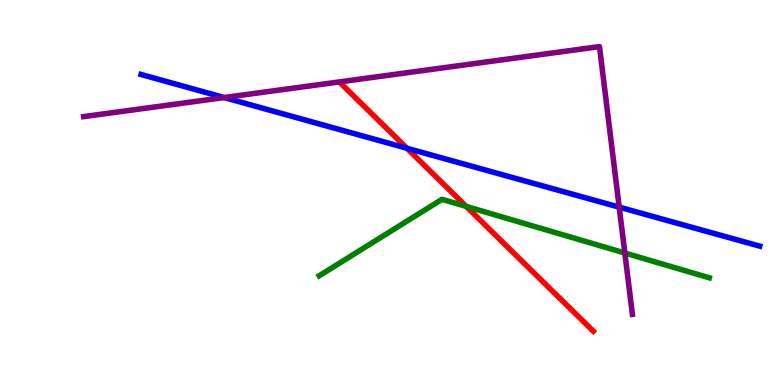[{'lines': ['blue', 'red'], 'intersections': [{'x': 5.25, 'y': 6.15}]}, {'lines': ['green', 'red'], 'intersections': [{'x': 6.02, 'y': 4.64}]}, {'lines': ['purple', 'red'], 'intersections': []}, {'lines': ['blue', 'green'], 'intersections': []}, {'lines': ['blue', 'purple'], 'intersections': [{'x': 2.89, 'y': 7.47}, {'x': 7.99, 'y': 4.62}]}, {'lines': ['green', 'purple'], 'intersections': [{'x': 8.06, 'y': 3.43}]}]